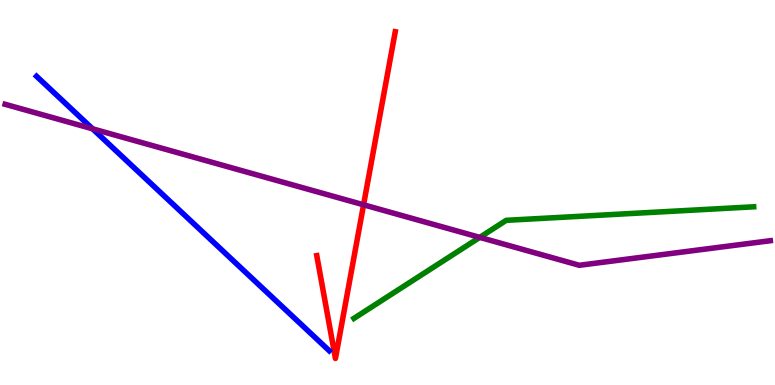[{'lines': ['blue', 'red'], 'intersections': []}, {'lines': ['green', 'red'], 'intersections': []}, {'lines': ['purple', 'red'], 'intersections': [{'x': 4.69, 'y': 4.68}]}, {'lines': ['blue', 'green'], 'intersections': []}, {'lines': ['blue', 'purple'], 'intersections': [{'x': 1.19, 'y': 6.65}]}, {'lines': ['green', 'purple'], 'intersections': [{'x': 6.19, 'y': 3.83}]}]